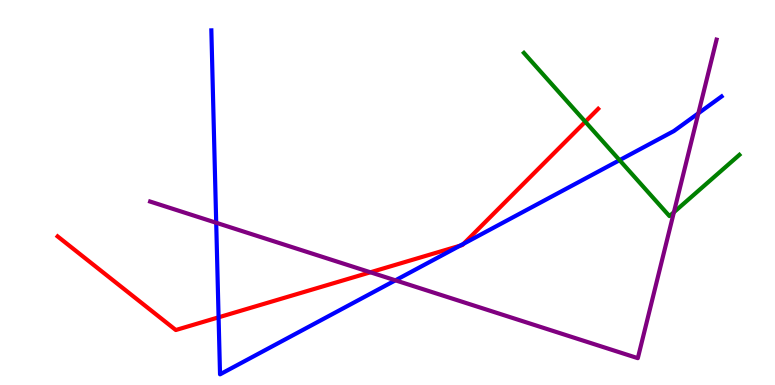[{'lines': ['blue', 'red'], 'intersections': [{'x': 2.82, 'y': 1.76}, {'x': 5.93, 'y': 3.62}, {'x': 5.98, 'y': 3.67}]}, {'lines': ['green', 'red'], 'intersections': [{'x': 7.55, 'y': 6.84}]}, {'lines': ['purple', 'red'], 'intersections': [{'x': 4.78, 'y': 2.93}]}, {'lines': ['blue', 'green'], 'intersections': [{'x': 7.99, 'y': 5.84}]}, {'lines': ['blue', 'purple'], 'intersections': [{'x': 2.79, 'y': 4.21}, {'x': 5.1, 'y': 2.72}, {'x': 9.01, 'y': 7.06}]}, {'lines': ['green', 'purple'], 'intersections': [{'x': 8.7, 'y': 4.49}]}]